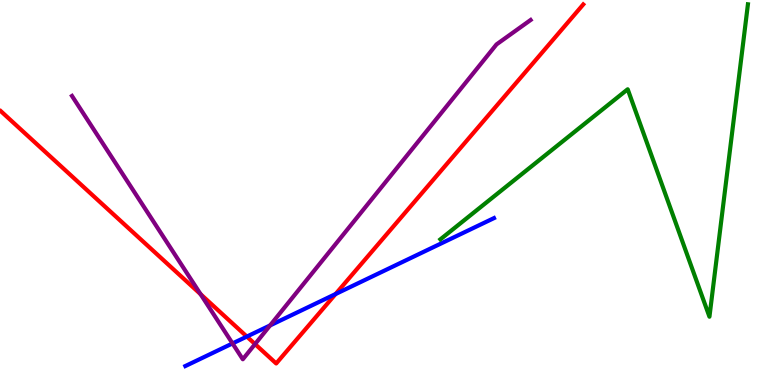[{'lines': ['blue', 'red'], 'intersections': [{'x': 3.18, 'y': 1.26}, {'x': 4.33, 'y': 2.36}]}, {'lines': ['green', 'red'], 'intersections': []}, {'lines': ['purple', 'red'], 'intersections': [{'x': 2.59, 'y': 2.36}, {'x': 3.29, 'y': 1.06}]}, {'lines': ['blue', 'green'], 'intersections': []}, {'lines': ['blue', 'purple'], 'intersections': [{'x': 3.0, 'y': 1.08}, {'x': 3.48, 'y': 1.55}]}, {'lines': ['green', 'purple'], 'intersections': []}]